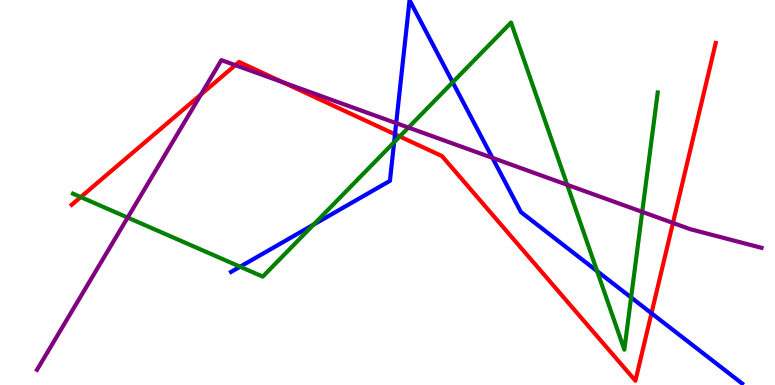[{'lines': ['blue', 'red'], 'intersections': [{'x': 5.1, 'y': 6.51}, {'x': 8.41, 'y': 1.86}]}, {'lines': ['green', 'red'], 'intersections': [{'x': 1.04, 'y': 4.88}, {'x': 5.16, 'y': 6.46}]}, {'lines': ['purple', 'red'], 'intersections': [{'x': 2.59, 'y': 7.55}, {'x': 3.04, 'y': 8.31}, {'x': 3.65, 'y': 7.86}, {'x': 8.68, 'y': 4.21}]}, {'lines': ['blue', 'green'], 'intersections': [{'x': 3.1, 'y': 3.07}, {'x': 4.05, 'y': 4.17}, {'x': 5.09, 'y': 6.31}, {'x': 5.84, 'y': 7.86}, {'x': 7.7, 'y': 2.96}, {'x': 8.14, 'y': 2.27}]}, {'lines': ['blue', 'purple'], 'intersections': [{'x': 5.11, 'y': 6.8}, {'x': 6.35, 'y': 5.9}]}, {'lines': ['green', 'purple'], 'intersections': [{'x': 1.65, 'y': 4.35}, {'x': 5.27, 'y': 6.69}, {'x': 7.32, 'y': 5.2}, {'x': 8.29, 'y': 4.5}]}]